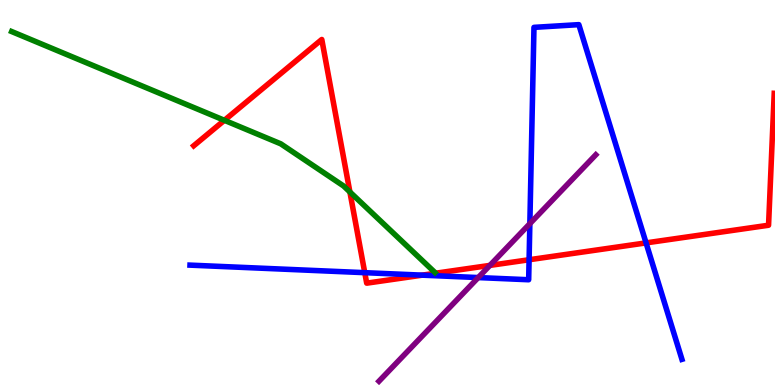[{'lines': ['blue', 'red'], 'intersections': [{'x': 4.71, 'y': 2.92}, {'x': 5.45, 'y': 2.85}, {'x': 6.83, 'y': 3.25}, {'x': 8.34, 'y': 3.69}]}, {'lines': ['green', 'red'], 'intersections': [{'x': 2.9, 'y': 6.88}, {'x': 4.51, 'y': 5.01}]}, {'lines': ['purple', 'red'], 'intersections': [{'x': 6.32, 'y': 3.11}]}, {'lines': ['blue', 'green'], 'intersections': []}, {'lines': ['blue', 'purple'], 'intersections': [{'x': 6.17, 'y': 2.79}, {'x': 6.84, 'y': 4.19}]}, {'lines': ['green', 'purple'], 'intersections': []}]